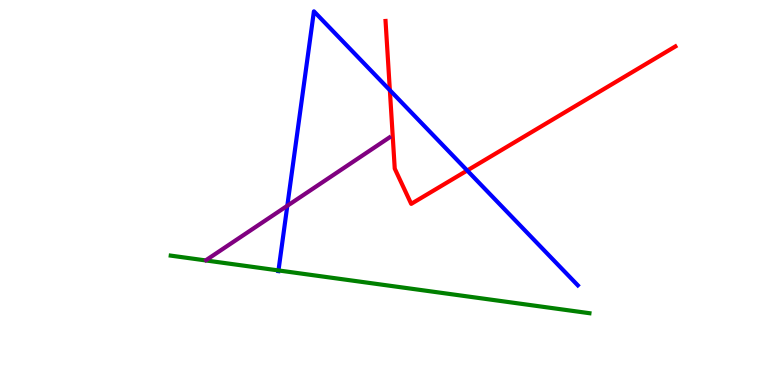[{'lines': ['blue', 'red'], 'intersections': [{'x': 5.03, 'y': 7.66}, {'x': 6.03, 'y': 5.57}]}, {'lines': ['green', 'red'], 'intersections': []}, {'lines': ['purple', 'red'], 'intersections': []}, {'lines': ['blue', 'green'], 'intersections': [{'x': 3.59, 'y': 2.98}]}, {'lines': ['blue', 'purple'], 'intersections': [{'x': 3.71, 'y': 4.66}]}, {'lines': ['green', 'purple'], 'intersections': []}]